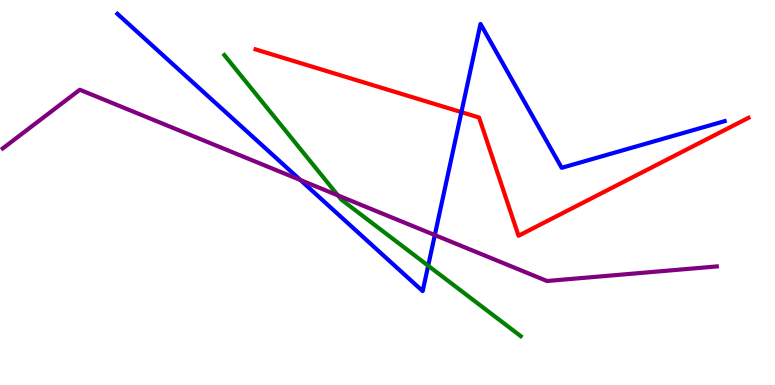[{'lines': ['blue', 'red'], 'intersections': [{'x': 5.95, 'y': 7.09}]}, {'lines': ['green', 'red'], 'intersections': []}, {'lines': ['purple', 'red'], 'intersections': []}, {'lines': ['blue', 'green'], 'intersections': [{'x': 5.52, 'y': 3.1}]}, {'lines': ['blue', 'purple'], 'intersections': [{'x': 3.88, 'y': 5.32}, {'x': 5.61, 'y': 3.89}]}, {'lines': ['green', 'purple'], 'intersections': [{'x': 4.36, 'y': 4.92}]}]